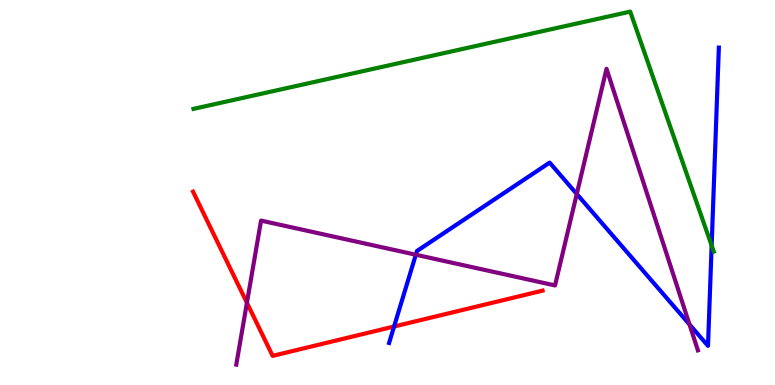[{'lines': ['blue', 'red'], 'intersections': [{'x': 5.08, 'y': 1.52}]}, {'lines': ['green', 'red'], 'intersections': []}, {'lines': ['purple', 'red'], 'intersections': [{'x': 3.19, 'y': 2.14}]}, {'lines': ['blue', 'green'], 'intersections': [{'x': 9.18, 'y': 3.62}]}, {'lines': ['blue', 'purple'], 'intersections': [{'x': 5.37, 'y': 3.38}, {'x': 7.44, 'y': 4.96}, {'x': 8.9, 'y': 1.57}]}, {'lines': ['green', 'purple'], 'intersections': []}]